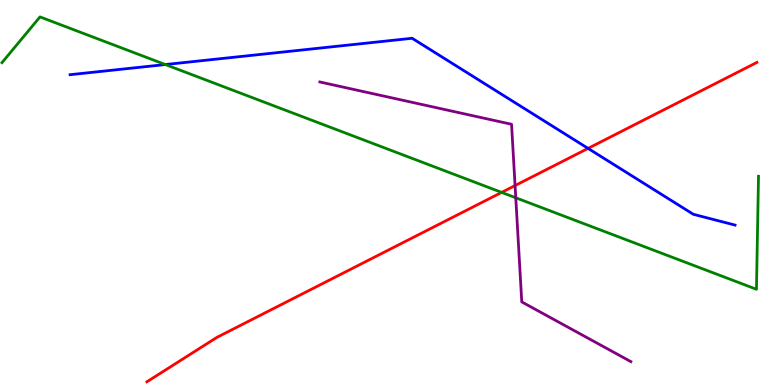[{'lines': ['blue', 'red'], 'intersections': [{'x': 7.59, 'y': 6.15}]}, {'lines': ['green', 'red'], 'intersections': [{'x': 6.47, 'y': 5.0}]}, {'lines': ['purple', 'red'], 'intersections': [{'x': 6.65, 'y': 5.18}]}, {'lines': ['blue', 'green'], 'intersections': [{'x': 2.13, 'y': 8.32}]}, {'lines': ['blue', 'purple'], 'intersections': []}, {'lines': ['green', 'purple'], 'intersections': [{'x': 6.66, 'y': 4.86}]}]